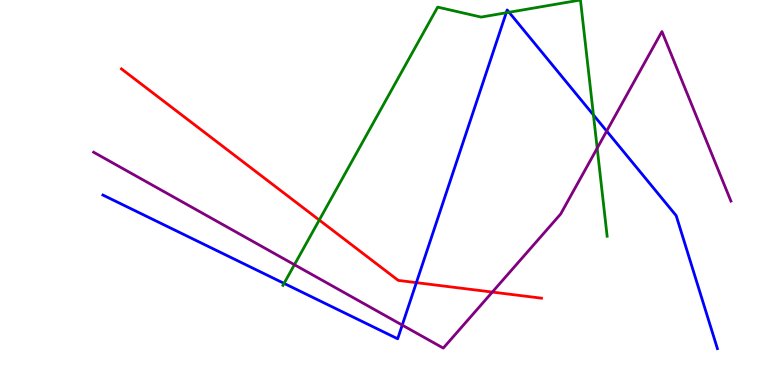[{'lines': ['blue', 'red'], 'intersections': [{'x': 5.37, 'y': 2.66}]}, {'lines': ['green', 'red'], 'intersections': [{'x': 4.12, 'y': 4.28}]}, {'lines': ['purple', 'red'], 'intersections': [{'x': 6.35, 'y': 2.41}]}, {'lines': ['blue', 'green'], 'intersections': [{'x': 3.67, 'y': 2.64}, {'x': 6.53, 'y': 9.67}, {'x': 6.57, 'y': 9.68}, {'x': 7.66, 'y': 7.01}]}, {'lines': ['blue', 'purple'], 'intersections': [{'x': 5.19, 'y': 1.56}, {'x': 7.83, 'y': 6.6}]}, {'lines': ['green', 'purple'], 'intersections': [{'x': 3.8, 'y': 3.12}, {'x': 7.71, 'y': 6.15}]}]